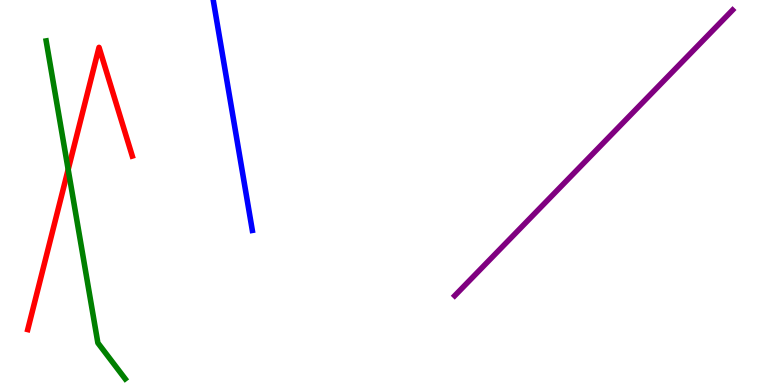[{'lines': ['blue', 'red'], 'intersections': []}, {'lines': ['green', 'red'], 'intersections': [{'x': 0.88, 'y': 5.6}]}, {'lines': ['purple', 'red'], 'intersections': []}, {'lines': ['blue', 'green'], 'intersections': []}, {'lines': ['blue', 'purple'], 'intersections': []}, {'lines': ['green', 'purple'], 'intersections': []}]